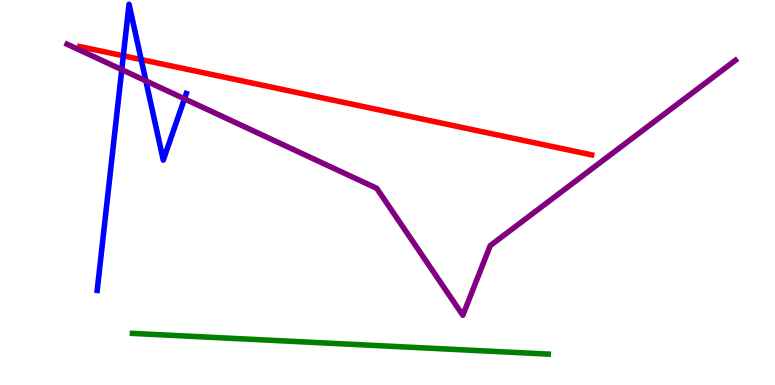[{'lines': ['blue', 'red'], 'intersections': [{'x': 1.59, 'y': 8.55}, {'x': 1.82, 'y': 8.45}]}, {'lines': ['green', 'red'], 'intersections': []}, {'lines': ['purple', 'red'], 'intersections': []}, {'lines': ['blue', 'green'], 'intersections': []}, {'lines': ['blue', 'purple'], 'intersections': [{'x': 1.57, 'y': 8.19}, {'x': 1.88, 'y': 7.9}, {'x': 2.38, 'y': 7.43}]}, {'lines': ['green', 'purple'], 'intersections': []}]